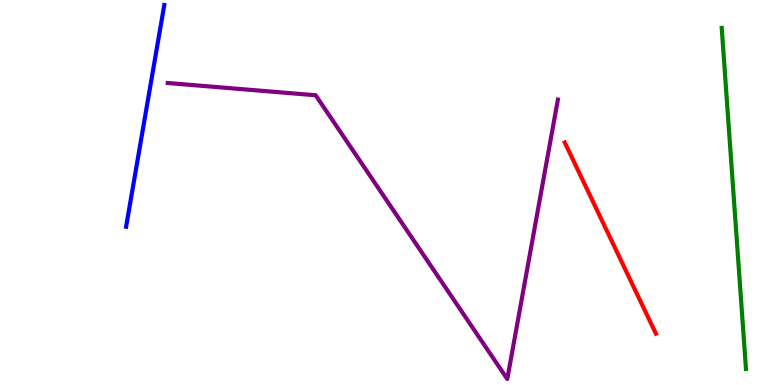[{'lines': ['blue', 'red'], 'intersections': []}, {'lines': ['green', 'red'], 'intersections': []}, {'lines': ['purple', 'red'], 'intersections': []}, {'lines': ['blue', 'green'], 'intersections': []}, {'lines': ['blue', 'purple'], 'intersections': []}, {'lines': ['green', 'purple'], 'intersections': []}]